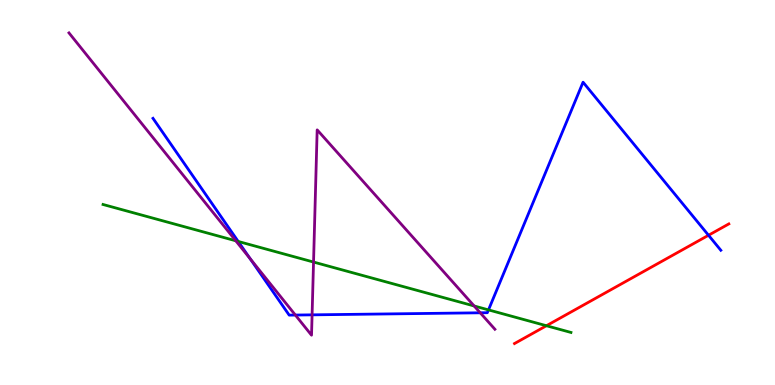[{'lines': ['blue', 'red'], 'intersections': [{'x': 9.14, 'y': 3.89}]}, {'lines': ['green', 'red'], 'intersections': [{'x': 7.05, 'y': 1.54}]}, {'lines': ['purple', 'red'], 'intersections': []}, {'lines': ['blue', 'green'], 'intersections': [{'x': 3.07, 'y': 3.73}, {'x': 6.3, 'y': 1.95}]}, {'lines': ['blue', 'purple'], 'intersections': [{'x': 3.23, 'y': 3.28}, {'x': 3.81, 'y': 1.82}, {'x': 4.03, 'y': 1.82}, {'x': 6.2, 'y': 1.88}]}, {'lines': ['green', 'purple'], 'intersections': [{'x': 3.04, 'y': 3.75}, {'x': 4.05, 'y': 3.19}, {'x': 6.12, 'y': 2.05}]}]